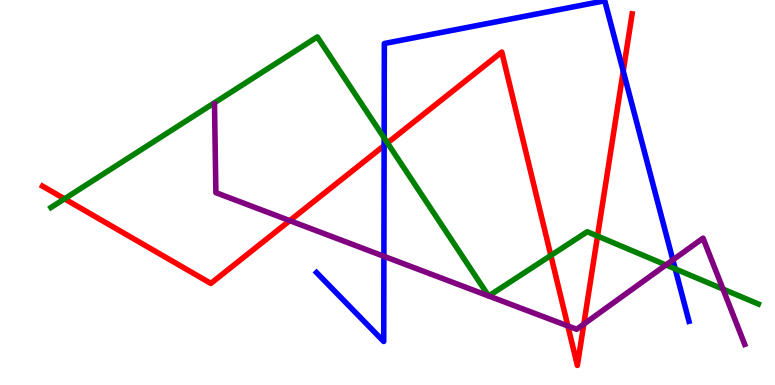[{'lines': ['blue', 'red'], 'intersections': [{'x': 4.96, 'y': 6.22}, {'x': 8.04, 'y': 8.15}]}, {'lines': ['green', 'red'], 'intersections': [{'x': 0.832, 'y': 4.84}, {'x': 5.0, 'y': 6.29}, {'x': 7.11, 'y': 3.36}, {'x': 7.71, 'y': 3.87}]}, {'lines': ['purple', 'red'], 'intersections': [{'x': 3.74, 'y': 4.27}, {'x': 7.33, 'y': 1.53}, {'x': 7.53, 'y': 1.58}]}, {'lines': ['blue', 'green'], 'intersections': [{'x': 4.96, 'y': 6.42}, {'x': 8.71, 'y': 3.02}]}, {'lines': ['blue', 'purple'], 'intersections': [{'x': 4.95, 'y': 3.34}, {'x': 8.68, 'y': 3.25}]}, {'lines': ['green', 'purple'], 'intersections': [{'x': 6.3, 'y': 2.31}, {'x': 6.31, 'y': 2.31}, {'x': 8.59, 'y': 3.12}, {'x': 9.33, 'y': 2.49}]}]